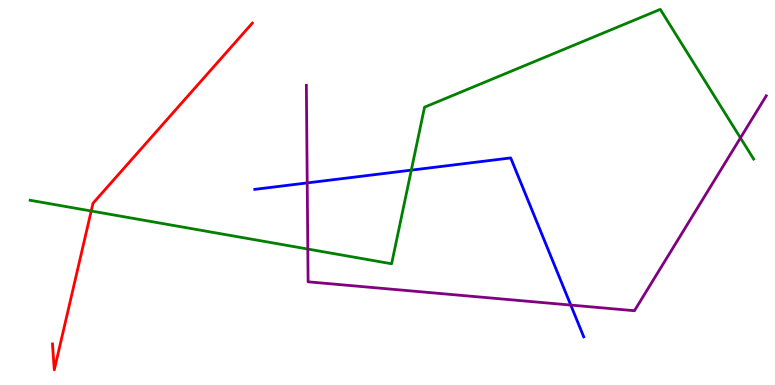[{'lines': ['blue', 'red'], 'intersections': []}, {'lines': ['green', 'red'], 'intersections': [{'x': 1.18, 'y': 4.52}]}, {'lines': ['purple', 'red'], 'intersections': []}, {'lines': ['blue', 'green'], 'intersections': [{'x': 5.31, 'y': 5.58}]}, {'lines': ['blue', 'purple'], 'intersections': [{'x': 3.96, 'y': 5.25}, {'x': 7.36, 'y': 2.08}]}, {'lines': ['green', 'purple'], 'intersections': [{'x': 3.97, 'y': 3.53}, {'x': 9.55, 'y': 6.42}]}]